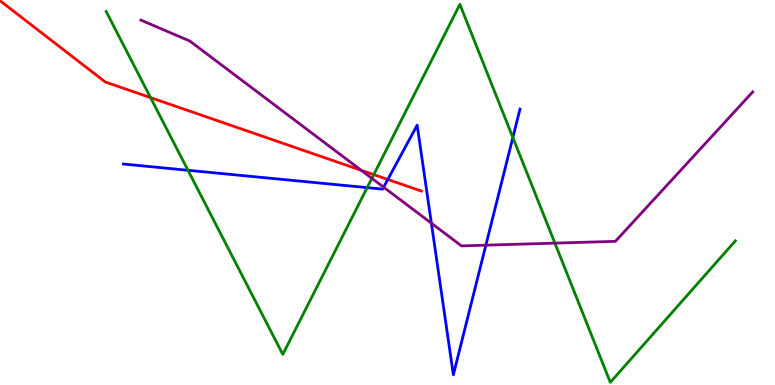[{'lines': ['blue', 'red'], 'intersections': [{'x': 5.0, 'y': 5.34}]}, {'lines': ['green', 'red'], 'intersections': [{'x': 1.94, 'y': 7.46}, {'x': 4.82, 'y': 5.46}]}, {'lines': ['purple', 'red'], 'intersections': [{'x': 4.66, 'y': 5.58}]}, {'lines': ['blue', 'green'], 'intersections': [{'x': 2.43, 'y': 5.58}, {'x': 4.74, 'y': 5.13}, {'x': 6.62, 'y': 6.43}]}, {'lines': ['blue', 'purple'], 'intersections': [{'x': 4.95, 'y': 5.14}, {'x': 5.57, 'y': 4.2}, {'x': 6.27, 'y': 3.63}]}, {'lines': ['green', 'purple'], 'intersections': [{'x': 4.8, 'y': 5.37}, {'x': 7.16, 'y': 3.68}]}]